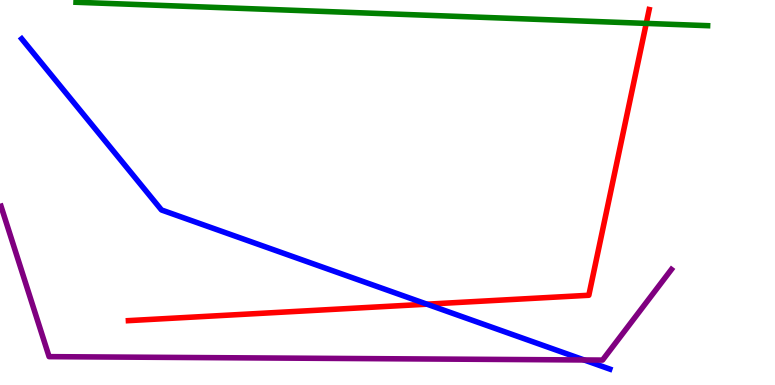[{'lines': ['blue', 'red'], 'intersections': [{'x': 5.51, 'y': 2.1}]}, {'lines': ['green', 'red'], 'intersections': [{'x': 8.34, 'y': 9.39}]}, {'lines': ['purple', 'red'], 'intersections': []}, {'lines': ['blue', 'green'], 'intersections': []}, {'lines': ['blue', 'purple'], 'intersections': [{'x': 7.54, 'y': 0.65}]}, {'lines': ['green', 'purple'], 'intersections': []}]